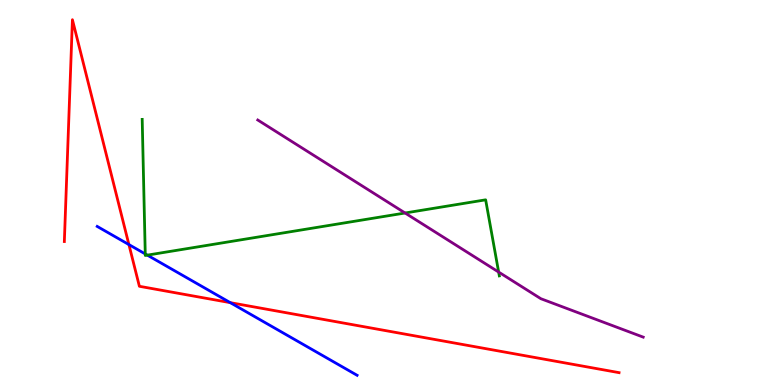[{'lines': ['blue', 'red'], 'intersections': [{'x': 1.66, 'y': 3.65}, {'x': 2.97, 'y': 2.14}]}, {'lines': ['green', 'red'], 'intersections': []}, {'lines': ['purple', 'red'], 'intersections': []}, {'lines': ['blue', 'green'], 'intersections': [{'x': 1.87, 'y': 3.4}, {'x': 1.9, 'y': 3.37}]}, {'lines': ['blue', 'purple'], 'intersections': []}, {'lines': ['green', 'purple'], 'intersections': [{'x': 5.23, 'y': 4.47}, {'x': 6.43, 'y': 2.93}]}]